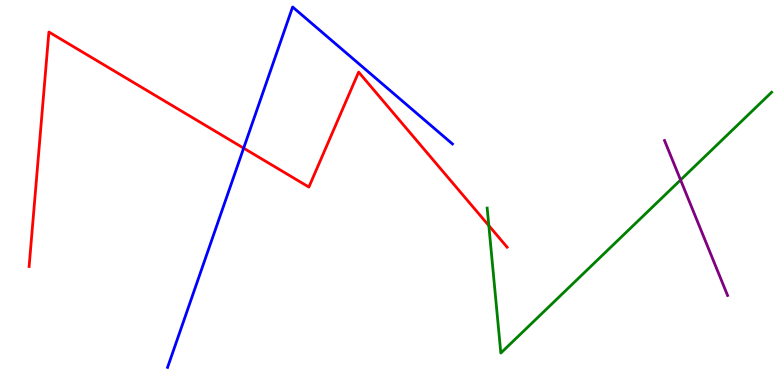[{'lines': ['blue', 'red'], 'intersections': [{'x': 3.14, 'y': 6.15}]}, {'lines': ['green', 'red'], 'intersections': [{'x': 6.31, 'y': 4.14}]}, {'lines': ['purple', 'red'], 'intersections': []}, {'lines': ['blue', 'green'], 'intersections': []}, {'lines': ['blue', 'purple'], 'intersections': []}, {'lines': ['green', 'purple'], 'intersections': [{'x': 8.78, 'y': 5.33}]}]